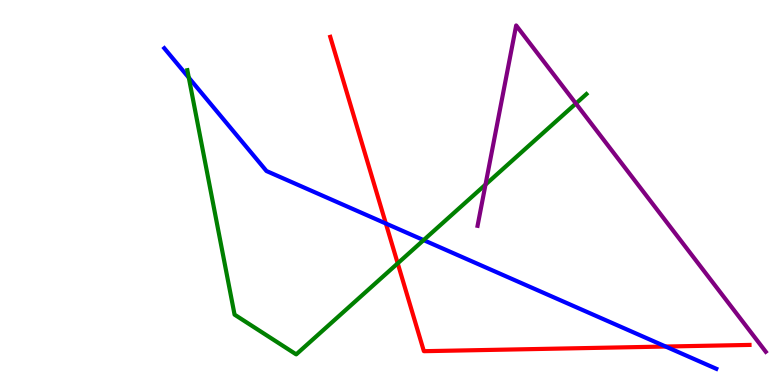[{'lines': ['blue', 'red'], 'intersections': [{'x': 4.98, 'y': 4.19}, {'x': 8.59, 'y': 0.999}]}, {'lines': ['green', 'red'], 'intersections': [{'x': 5.13, 'y': 3.16}]}, {'lines': ['purple', 'red'], 'intersections': []}, {'lines': ['blue', 'green'], 'intersections': [{'x': 2.44, 'y': 7.98}, {'x': 5.47, 'y': 3.76}]}, {'lines': ['blue', 'purple'], 'intersections': []}, {'lines': ['green', 'purple'], 'intersections': [{'x': 6.26, 'y': 5.21}, {'x': 7.43, 'y': 7.31}]}]